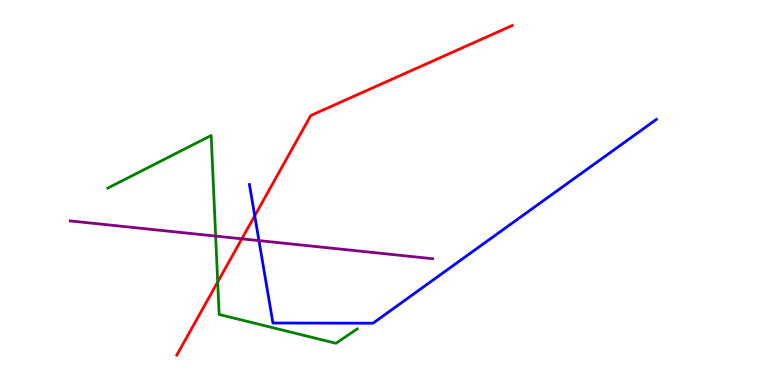[{'lines': ['blue', 'red'], 'intersections': [{'x': 3.29, 'y': 4.4}]}, {'lines': ['green', 'red'], 'intersections': [{'x': 2.81, 'y': 2.67}]}, {'lines': ['purple', 'red'], 'intersections': [{'x': 3.12, 'y': 3.8}]}, {'lines': ['blue', 'green'], 'intersections': []}, {'lines': ['blue', 'purple'], 'intersections': [{'x': 3.34, 'y': 3.75}]}, {'lines': ['green', 'purple'], 'intersections': [{'x': 2.78, 'y': 3.87}]}]